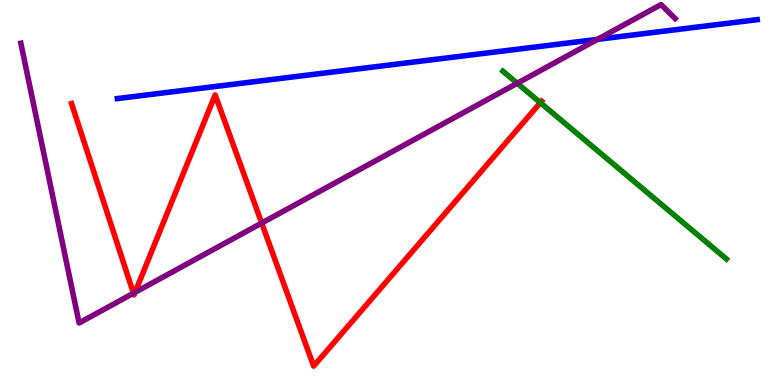[{'lines': ['blue', 'red'], 'intersections': []}, {'lines': ['green', 'red'], 'intersections': [{'x': 6.97, 'y': 7.33}]}, {'lines': ['purple', 'red'], 'intersections': [{'x': 1.72, 'y': 2.38}, {'x': 1.74, 'y': 2.41}, {'x': 3.38, 'y': 4.21}]}, {'lines': ['blue', 'green'], 'intersections': []}, {'lines': ['blue', 'purple'], 'intersections': [{'x': 7.71, 'y': 8.98}]}, {'lines': ['green', 'purple'], 'intersections': [{'x': 6.67, 'y': 7.84}]}]